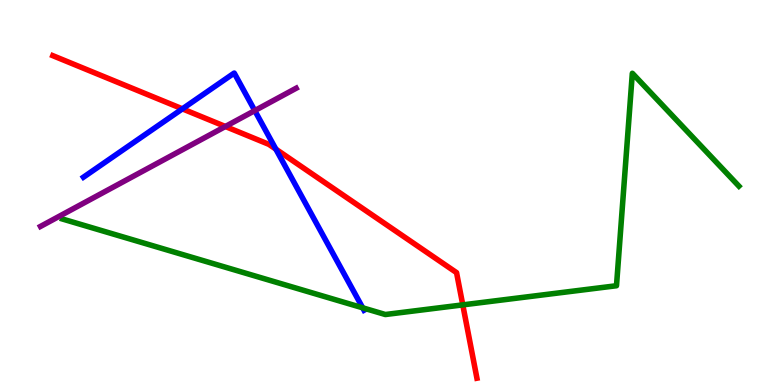[{'lines': ['blue', 'red'], 'intersections': [{'x': 2.35, 'y': 7.17}, {'x': 3.56, 'y': 6.13}]}, {'lines': ['green', 'red'], 'intersections': [{'x': 5.97, 'y': 2.08}]}, {'lines': ['purple', 'red'], 'intersections': [{'x': 2.91, 'y': 6.71}]}, {'lines': ['blue', 'green'], 'intersections': [{'x': 4.68, 'y': 2.0}]}, {'lines': ['blue', 'purple'], 'intersections': [{'x': 3.29, 'y': 7.13}]}, {'lines': ['green', 'purple'], 'intersections': []}]